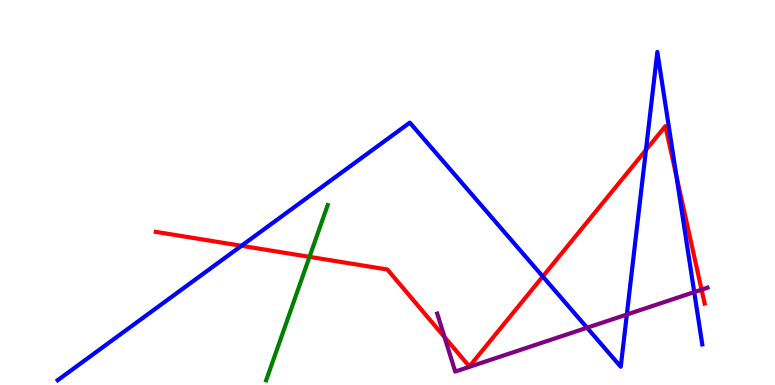[{'lines': ['blue', 'red'], 'intersections': [{'x': 3.12, 'y': 3.62}, {'x': 7.0, 'y': 2.82}, {'x': 8.33, 'y': 6.1}, {'x': 8.73, 'y': 5.43}]}, {'lines': ['green', 'red'], 'intersections': [{'x': 3.99, 'y': 3.33}]}, {'lines': ['purple', 'red'], 'intersections': [{'x': 5.74, 'y': 1.24}, {'x': 9.05, 'y': 2.48}]}, {'lines': ['blue', 'green'], 'intersections': []}, {'lines': ['blue', 'purple'], 'intersections': [{'x': 7.58, 'y': 1.49}, {'x': 8.09, 'y': 1.83}, {'x': 8.96, 'y': 2.41}]}, {'lines': ['green', 'purple'], 'intersections': []}]